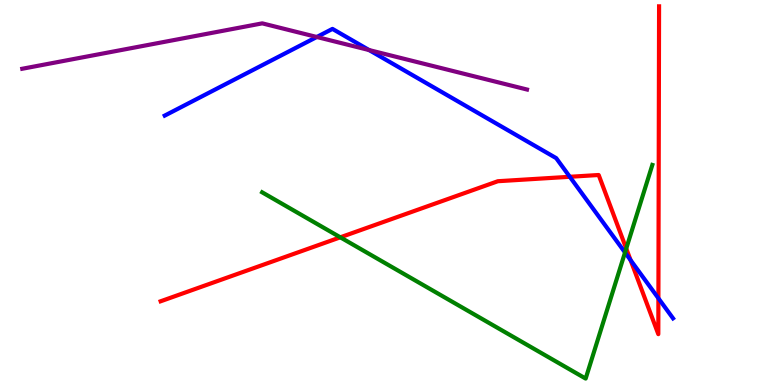[{'lines': ['blue', 'red'], 'intersections': [{'x': 7.35, 'y': 5.41}, {'x': 8.14, 'y': 3.24}, {'x': 8.5, 'y': 2.25}]}, {'lines': ['green', 'red'], 'intersections': [{'x': 4.39, 'y': 3.84}, {'x': 8.08, 'y': 3.54}]}, {'lines': ['purple', 'red'], 'intersections': []}, {'lines': ['blue', 'green'], 'intersections': [{'x': 8.06, 'y': 3.44}]}, {'lines': ['blue', 'purple'], 'intersections': [{'x': 4.09, 'y': 9.04}, {'x': 4.76, 'y': 8.7}]}, {'lines': ['green', 'purple'], 'intersections': []}]